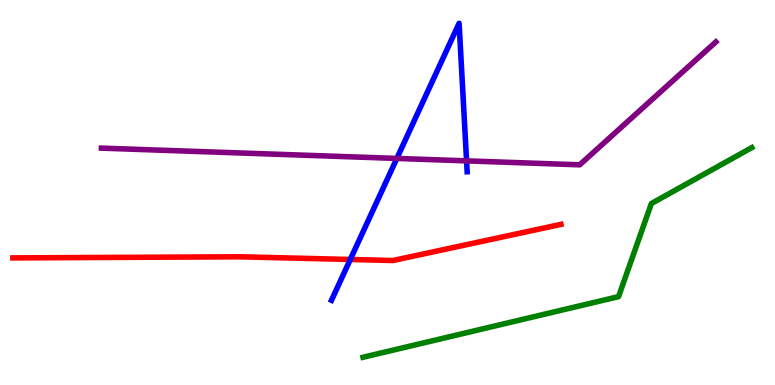[{'lines': ['blue', 'red'], 'intersections': [{'x': 4.52, 'y': 3.26}]}, {'lines': ['green', 'red'], 'intersections': []}, {'lines': ['purple', 'red'], 'intersections': []}, {'lines': ['blue', 'green'], 'intersections': []}, {'lines': ['blue', 'purple'], 'intersections': [{'x': 5.12, 'y': 5.88}, {'x': 6.02, 'y': 5.82}]}, {'lines': ['green', 'purple'], 'intersections': []}]